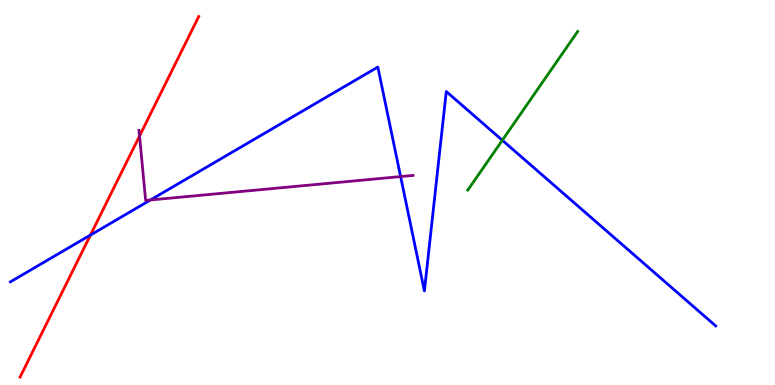[{'lines': ['blue', 'red'], 'intersections': [{'x': 1.17, 'y': 3.89}]}, {'lines': ['green', 'red'], 'intersections': []}, {'lines': ['purple', 'red'], 'intersections': [{'x': 1.8, 'y': 6.47}]}, {'lines': ['blue', 'green'], 'intersections': [{'x': 6.48, 'y': 6.36}]}, {'lines': ['blue', 'purple'], 'intersections': [{'x': 1.94, 'y': 4.81}, {'x': 5.17, 'y': 5.41}]}, {'lines': ['green', 'purple'], 'intersections': []}]